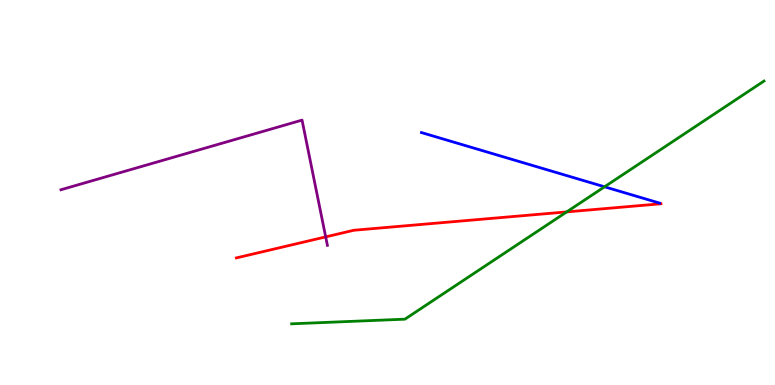[{'lines': ['blue', 'red'], 'intersections': []}, {'lines': ['green', 'red'], 'intersections': [{'x': 7.31, 'y': 4.5}]}, {'lines': ['purple', 'red'], 'intersections': [{'x': 4.2, 'y': 3.85}]}, {'lines': ['blue', 'green'], 'intersections': [{'x': 7.8, 'y': 5.15}]}, {'lines': ['blue', 'purple'], 'intersections': []}, {'lines': ['green', 'purple'], 'intersections': []}]